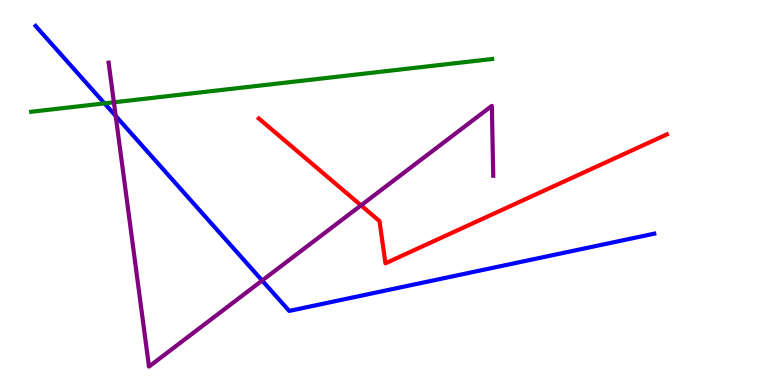[{'lines': ['blue', 'red'], 'intersections': []}, {'lines': ['green', 'red'], 'intersections': []}, {'lines': ['purple', 'red'], 'intersections': [{'x': 4.66, 'y': 4.67}]}, {'lines': ['blue', 'green'], 'intersections': [{'x': 1.35, 'y': 7.31}]}, {'lines': ['blue', 'purple'], 'intersections': [{'x': 1.49, 'y': 6.99}, {'x': 3.38, 'y': 2.71}]}, {'lines': ['green', 'purple'], 'intersections': [{'x': 1.47, 'y': 7.34}]}]